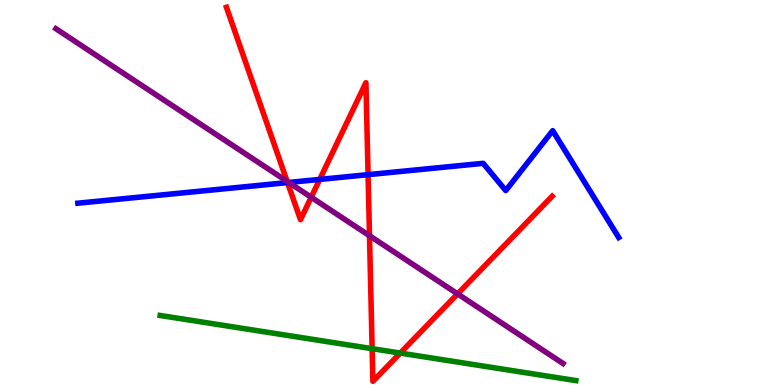[{'lines': ['blue', 'red'], 'intersections': [{'x': 3.71, 'y': 5.26}, {'x': 4.13, 'y': 5.34}, {'x': 4.75, 'y': 5.46}]}, {'lines': ['green', 'red'], 'intersections': [{'x': 4.8, 'y': 0.944}, {'x': 5.16, 'y': 0.829}]}, {'lines': ['purple', 'red'], 'intersections': [{'x': 3.7, 'y': 5.29}, {'x': 4.02, 'y': 4.88}, {'x': 4.77, 'y': 3.88}, {'x': 5.9, 'y': 2.37}]}, {'lines': ['blue', 'green'], 'intersections': []}, {'lines': ['blue', 'purple'], 'intersections': [{'x': 3.73, 'y': 5.26}]}, {'lines': ['green', 'purple'], 'intersections': []}]